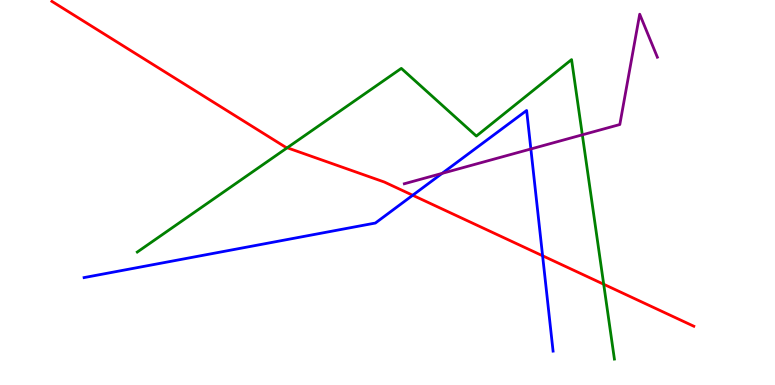[{'lines': ['blue', 'red'], 'intersections': [{'x': 5.33, 'y': 4.93}, {'x': 7.0, 'y': 3.36}]}, {'lines': ['green', 'red'], 'intersections': [{'x': 3.71, 'y': 6.16}, {'x': 7.79, 'y': 2.62}]}, {'lines': ['purple', 'red'], 'intersections': []}, {'lines': ['blue', 'green'], 'intersections': []}, {'lines': ['blue', 'purple'], 'intersections': [{'x': 5.7, 'y': 5.5}, {'x': 6.85, 'y': 6.13}]}, {'lines': ['green', 'purple'], 'intersections': [{'x': 7.51, 'y': 6.5}]}]